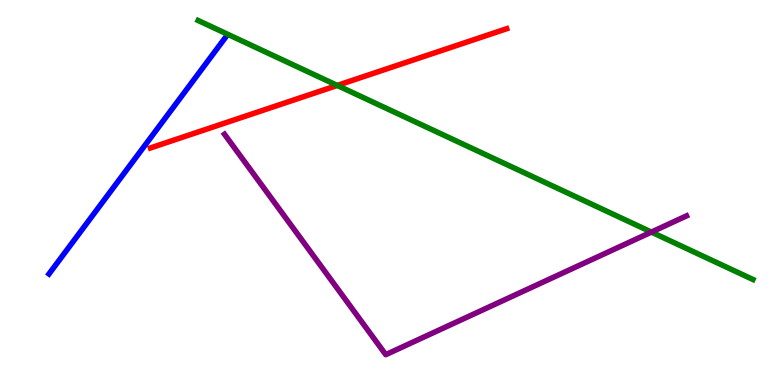[{'lines': ['blue', 'red'], 'intersections': []}, {'lines': ['green', 'red'], 'intersections': [{'x': 4.35, 'y': 7.78}]}, {'lines': ['purple', 'red'], 'intersections': []}, {'lines': ['blue', 'green'], 'intersections': []}, {'lines': ['blue', 'purple'], 'intersections': []}, {'lines': ['green', 'purple'], 'intersections': [{'x': 8.41, 'y': 3.97}]}]